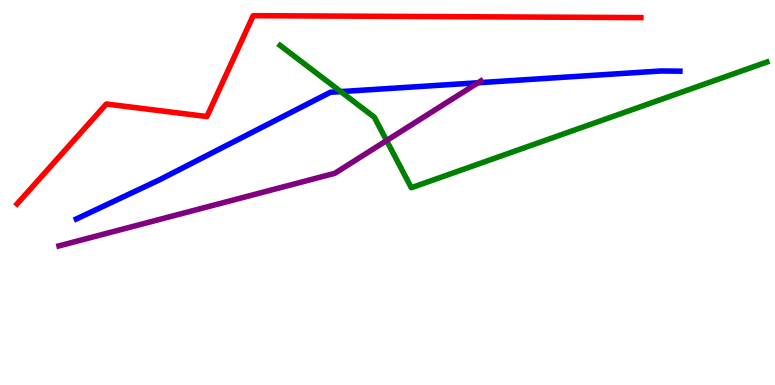[{'lines': ['blue', 'red'], 'intersections': []}, {'lines': ['green', 'red'], 'intersections': []}, {'lines': ['purple', 'red'], 'intersections': []}, {'lines': ['blue', 'green'], 'intersections': [{'x': 4.4, 'y': 7.62}]}, {'lines': ['blue', 'purple'], 'intersections': [{'x': 6.17, 'y': 7.85}]}, {'lines': ['green', 'purple'], 'intersections': [{'x': 4.99, 'y': 6.35}]}]